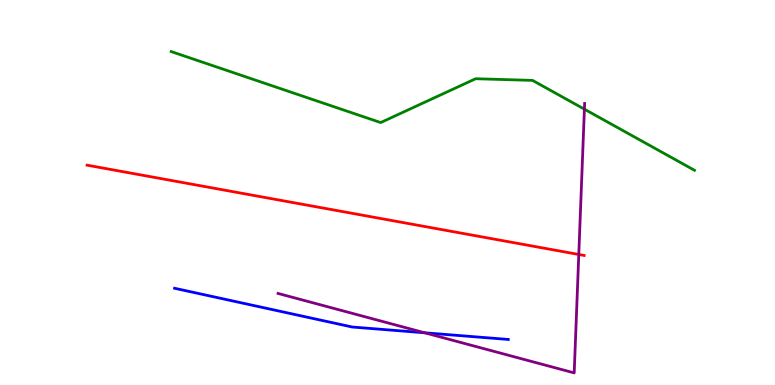[{'lines': ['blue', 'red'], 'intersections': []}, {'lines': ['green', 'red'], 'intersections': []}, {'lines': ['purple', 'red'], 'intersections': [{'x': 7.47, 'y': 3.39}]}, {'lines': ['blue', 'green'], 'intersections': []}, {'lines': ['blue', 'purple'], 'intersections': [{'x': 5.48, 'y': 1.36}]}, {'lines': ['green', 'purple'], 'intersections': [{'x': 7.54, 'y': 7.16}]}]